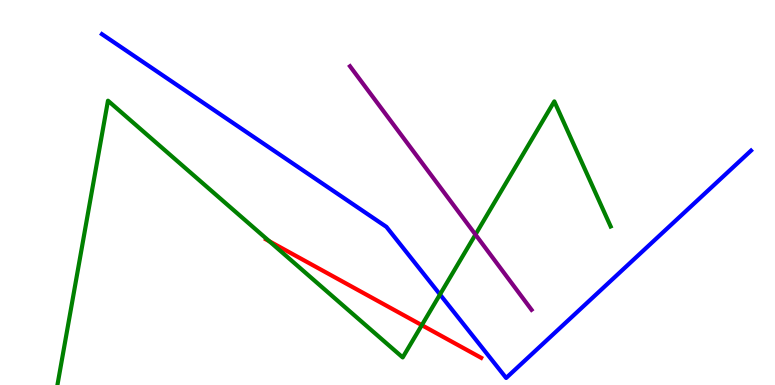[{'lines': ['blue', 'red'], 'intersections': []}, {'lines': ['green', 'red'], 'intersections': [{'x': 3.48, 'y': 3.73}, {'x': 5.44, 'y': 1.55}]}, {'lines': ['purple', 'red'], 'intersections': []}, {'lines': ['blue', 'green'], 'intersections': [{'x': 5.68, 'y': 2.35}]}, {'lines': ['blue', 'purple'], 'intersections': []}, {'lines': ['green', 'purple'], 'intersections': [{'x': 6.13, 'y': 3.91}]}]